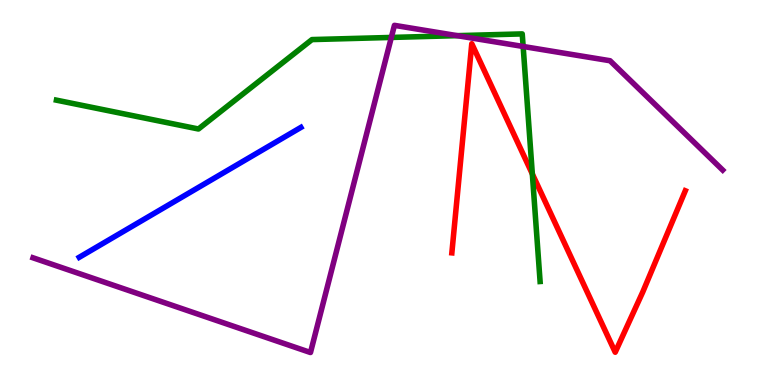[{'lines': ['blue', 'red'], 'intersections': []}, {'lines': ['green', 'red'], 'intersections': [{'x': 6.87, 'y': 5.48}]}, {'lines': ['purple', 'red'], 'intersections': []}, {'lines': ['blue', 'green'], 'intersections': []}, {'lines': ['blue', 'purple'], 'intersections': []}, {'lines': ['green', 'purple'], 'intersections': [{'x': 5.05, 'y': 9.03}, {'x': 5.9, 'y': 9.07}, {'x': 6.75, 'y': 8.79}]}]